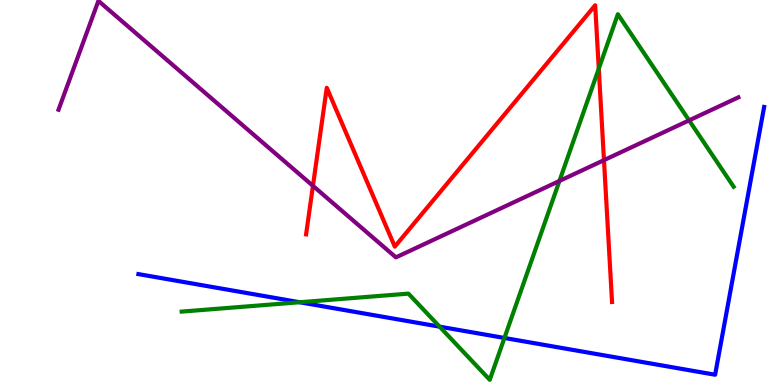[{'lines': ['blue', 'red'], 'intersections': []}, {'lines': ['green', 'red'], 'intersections': [{'x': 7.73, 'y': 8.22}]}, {'lines': ['purple', 'red'], 'intersections': [{'x': 4.04, 'y': 5.17}, {'x': 7.79, 'y': 5.84}]}, {'lines': ['blue', 'green'], 'intersections': [{'x': 3.87, 'y': 2.15}, {'x': 5.67, 'y': 1.52}, {'x': 6.51, 'y': 1.22}]}, {'lines': ['blue', 'purple'], 'intersections': []}, {'lines': ['green', 'purple'], 'intersections': [{'x': 7.22, 'y': 5.3}, {'x': 8.89, 'y': 6.87}]}]